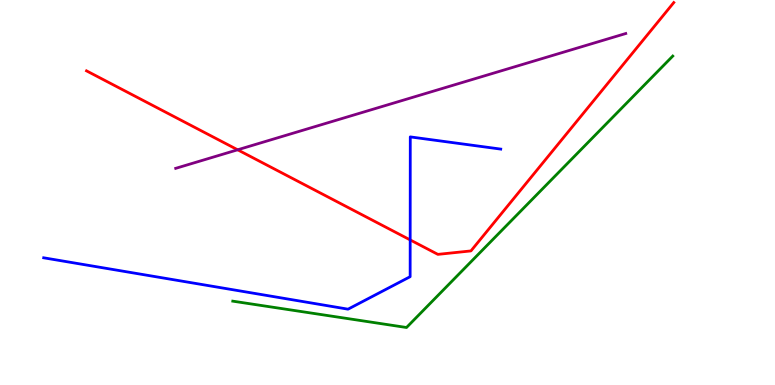[{'lines': ['blue', 'red'], 'intersections': [{'x': 5.29, 'y': 3.77}]}, {'lines': ['green', 'red'], 'intersections': []}, {'lines': ['purple', 'red'], 'intersections': [{'x': 3.07, 'y': 6.11}]}, {'lines': ['blue', 'green'], 'intersections': []}, {'lines': ['blue', 'purple'], 'intersections': []}, {'lines': ['green', 'purple'], 'intersections': []}]